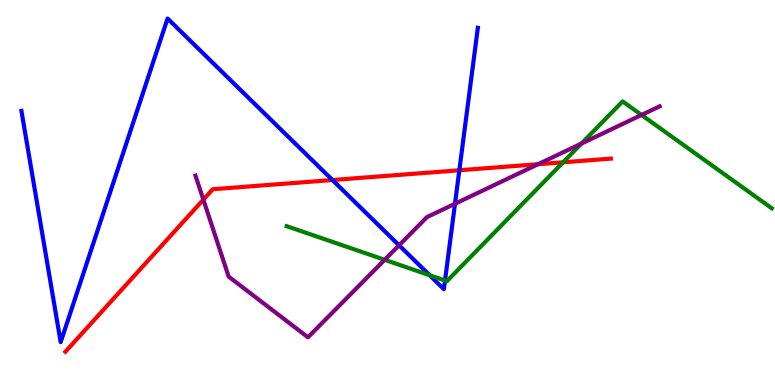[{'lines': ['blue', 'red'], 'intersections': [{'x': 4.29, 'y': 5.32}, {'x': 5.93, 'y': 5.58}]}, {'lines': ['green', 'red'], 'intersections': [{'x': 7.27, 'y': 5.78}]}, {'lines': ['purple', 'red'], 'intersections': [{'x': 2.62, 'y': 4.81}, {'x': 6.94, 'y': 5.73}]}, {'lines': ['blue', 'green'], 'intersections': [{'x': 5.54, 'y': 2.85}, {'x': 5.74, 'y': 2.71}]}, {'lines': ['blue', 'purple'], 'intersections': [{'x': 5.15, 'y': 3.63}, {'x': 5.87, 'y': 4.71}]}, {'lines': ['green', 'purple'], 'intersections': [{'x': 4.96, 'y': 3.25}, {'x': 7.5, 'y': 6.27}, {'x': 8.28, 'y': 7.01}]}]